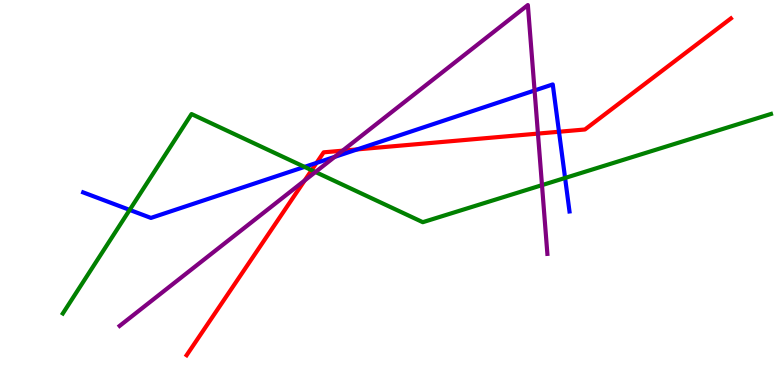[{'lines': ['blue', 'red'], 'intersections': [{'x': 4.08, 'y': 5.77}, {'x': 4.61, 'y': 6.12}, {'x': 7.21, 'y': 6.58}]}, {'lines': ['green', 'red'], 'intersections': [{'x': 4.02, 'y': 5.58}]}, {'lines': ['purple', 'red'], 'intersections': [{'x': 3.93, 'y': 5.31}, {'x': 4.42, 'y': 6.09}, {'x': 6.94, 'y': 6.53}]}, {'lines': ['blue', 'green'], 'intersections': [{'x': 1.67, 'y': 4.55}, {'x': 3.93, 'y': 5.67}, {'x': 7.29, 'y': 5.38}]}, {'lines': ['blue', 'purple'], 'intersections': [{'x': 4.32, 'y': 5.93}, {'x': 6.9, 'y': 7.65}]}, {'lines': ['green', 'purple'], 'intersections': [{'x': 4.07, 'y': 5.53}, {'x': 6.99, 'y': 5.19}]}]